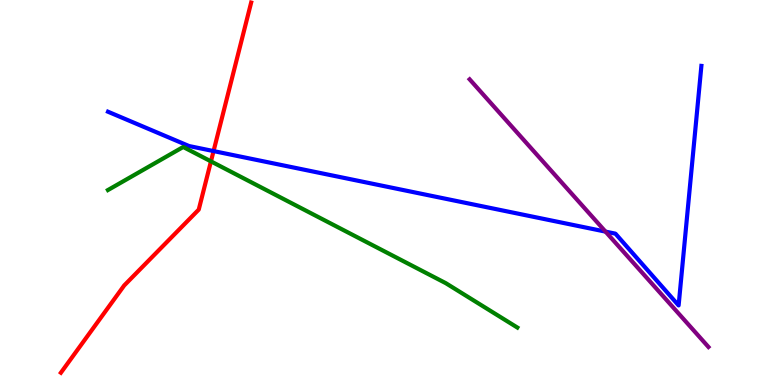[{'lines': ['blue', 'red'], 'intersections': [{'x': 2.76, 'y': 6.08}]}, {'lines': ['green', 'red'], 'intersections': [{'x': 2.72, 'y': 5.81}]}, {'lines': ['purple', 'red'], 'intersections': []}, {'lines': ['blue', 'green'], 'intersections': []}, {'lines': ['blue', 'purple'], 'intersections': [{'x': 7.81, 'y': 3.98}]}, {'lines': ['green', 'purple'], 'intersections': []}]